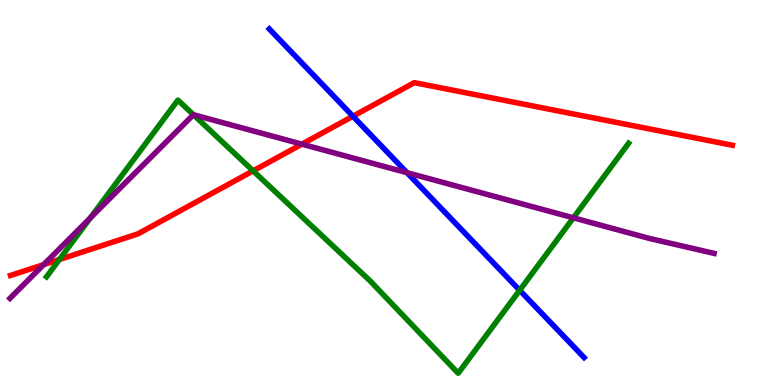[{'lines': ['blue', 'red'], 'intersections': [{'x': 4.55, 'y': 6.98}]}, {'lines': ['green', 'red'], 'intersections': [{'x': 0.766, 'y': 3.26}, {'x': 3.27, 'y': 5.56}]}, {'lines': ['purple', 'red'], 'intersections': [{'x': 0.563, 'y': 3.13}, {'x': 3.9, 'y': 6.26}]}, {'lines': ['blue', 'green'], 'intersections': [{'x': 6.71, 'y': 2.46}]}, {'lines': ['blue', 'purple'], 'intersections': [{'x': 5.25, 'y': 5.52}]}, {'lines': ['green', 'purple'], 'intersections': [{'x': 1.17, 'y': 4.34}, {'x': 2.5, 'y': 7.02}, {'x': 7.4, 'y': 4.34}]}]